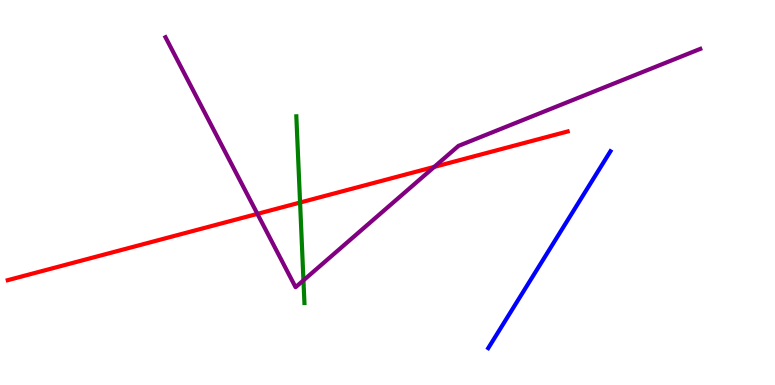[{'lines': ['blue', 'red'], 'intersections': []}, {'lines': ['green', 'red'], 'intersections': [{'x': 3.87, 'y': 4.74}]}, {'lines': ['purple', 'red'], 'intersections': [{'x': 3.32, 'y': 4.45}, {'x': 5.6, 'y': 5.67}]}, {'lines': ['blue', 'green'], 'intersections': []}, {'lines': ['blue', 'purple'], 'intersections': []}, {'lines': ['green', 'purple'], 'intersections': [{'x': 3.92, 'y': 2.72}]}]